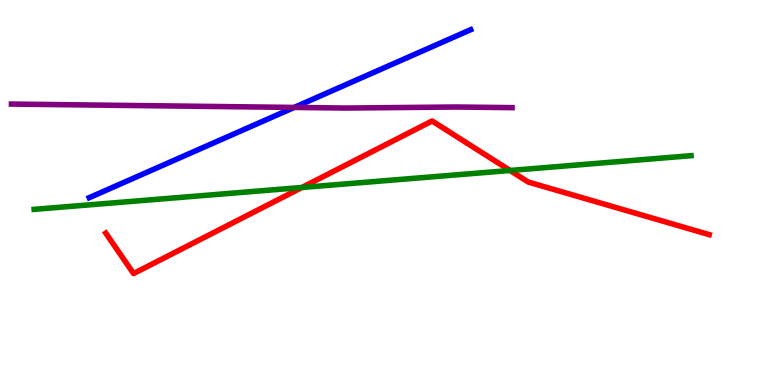[{'lines': ['blue', 'red'], 'intersections': []}, {'lines': ['green', 'red'], 'intersections': [{'x': 3.9, 'y': 5.13}, {'x': 6.58, 'y': 5.57}]}, {'lines': ['purple', 'red'], 'intersections': []}, {'lines': ['blue', 'green'], 'intersections': []}, {'lines': ['blue', 'purple'], 'intersections': [{'x': 3.8, 'y': 7.21}]}, {'lines': ['green', 'purple'], 'intersections': []}]